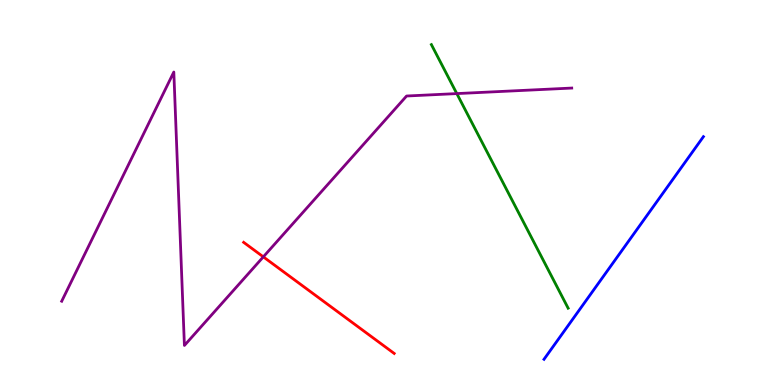[{'lines': ['blue', 'red'], 'intersections': []}, {'lines': ['green', 'red'], 'intersections': []}, {'lines': ['purple', 'red'], 'intersections': [{'x': 3.4, 'y': 3.33}]}, {'lines': ['blue', 'green'], 'intersections': []}, {'lines': ['blue', 'purple'], 'intersections': []}, {'lines': ['green', 'purple'], 'intersections': [{'x': 5.89, 'y': 7.57}]}]